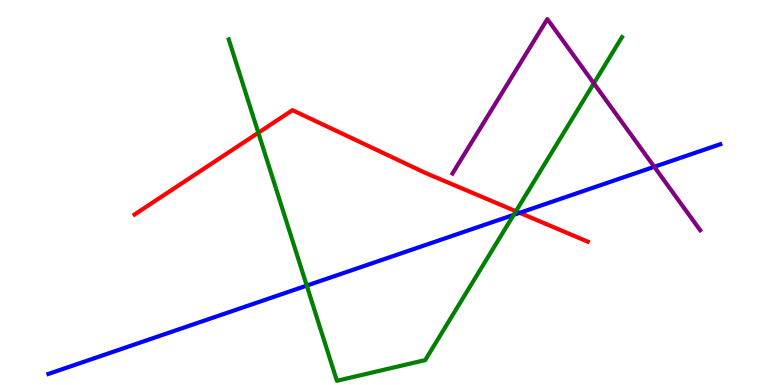[{'lines': ['blue', 'red'], 'intersections': [{'x': 6.71, 'y': 4.47}]}, {'lines': ['green', 'red'], 'intersections': [{'x': 3.33, 'y': 6.55}, {'x': 6.66, 'y': 4.51}]}, {'lines': ['purple', 'red'], 'intersections': []}, {'lines': ['blue', 'green'], 'intersections': [{'x': 3.96, 'y': 2.58}, {'x': 6.63, 'y': 4.42}]}, {'lines': ['blue', 'purple'], 'intersections': [{'x': 8.44, 'y': 5.67}]}, {'lines': ['green', 'purple'], 'intersections': [{'x': 7.66, 'y': 7.84}]}]